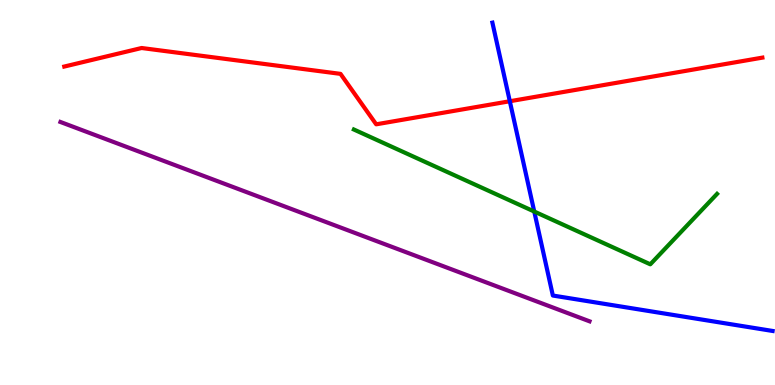[{'lines': ['blue', 'red'], 'intersections': [{'x': 6.58, 'y': 7.37}]}, {'lines': ['green', 'red'], 'intersections': []}, {'lines': ['purple', 'red'], 'intersections': []}, {'lines': ['blue', 'green'], 'intersections': [{'x': 6.89, 'y': 4.51}]}, {'lines': ['blue', 'purple'], 'intersections': []}, {'lines': ['green', 'purple'], 'intersections': []}]